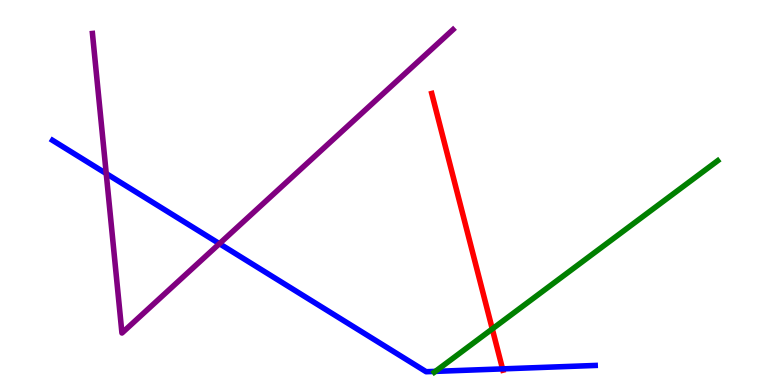[{'lines': ['blue', 'red'], 'intersections': [{'x': 6.48, 'y': 0.418}]}, {'lines': ['green', 'red'], 'intersections': [{'x': 6.35, 'y': 1.46}]}, {'lines': ['purple', 'red'], 'intersections': []}, {'lines': ['blue', 'green'], 'intersections': [{'x': 5.62, 'y': 0.354}]}, {'lines': ['blue', 'purple'], 'intersections': [{'x': 1.37, 'y': 5.49}, {'x': 2.83, 'y': 3.67}]}, {'lines': ['green', 'purple'], 'intersections': []}]